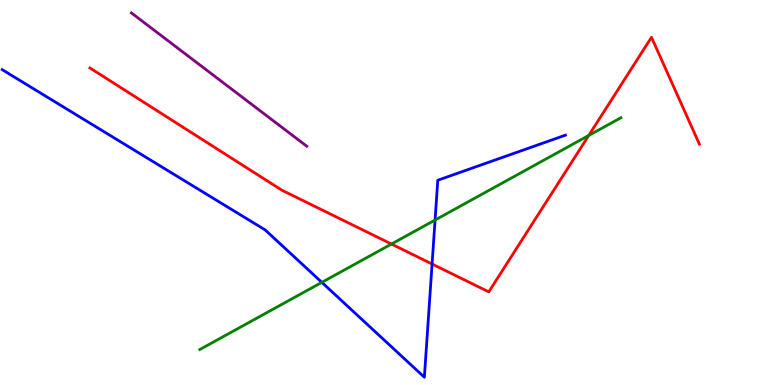[{'lines': ['blue', 'red'], 'intersections': [{'x': 5.58, 'y': 3.14}]}, {'lines': ['green', 'red'], 'intersections': [{'x': 5.05, 'y': 3.66}, {'x': 7.6, 'y': 6.48}]}, {'lines': ['purple', 'red'], 'intersections': []}, {'lines': ['blue', 'green'], 'intersections': [{'x': 4.15, 'y': 2.67}, {'x': 5.61, 'y': 4.29}]}, {'lines': ['blue', 'purple'], 'intersections': []}, {'lines': ['green', 'purple'], 'intersections': []}]